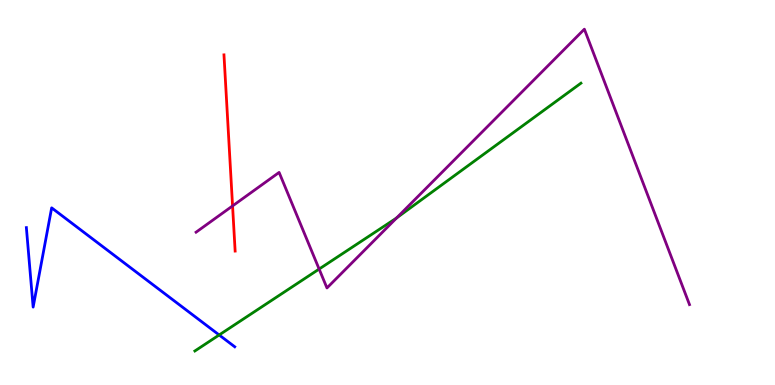[{'lines': ['blue', 'red'], 'intersections': []}, {'lines': ['green', 'red'], 'intersections': []}, {'lines': ['purple', 'red'], 'intersections': [{'x': 3.0, 'y': 4.65}]}, {'lines': ['blue', 'green'], 'intersections': [{'x': 2.83, 'y': 1.3}]}, {'lines': ['blue', 'purple'], 'intersections': []}, {'lines': ['green', 'purple'], 'intersections': [{'x': 4.12, 'y': 3.01}, {'x': 5.12, 'y': 4.34}]}]